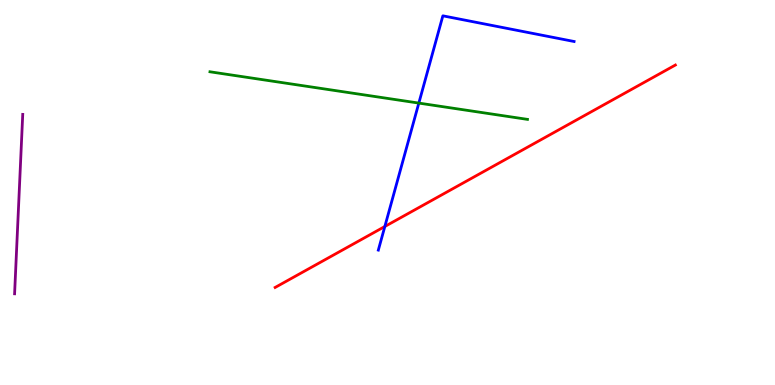[{'lines': ['blue', 'red'], 'intersections': [{'x': 4.97, 'y': 4.12}]}, {'lines': ['green', 'red'], 'intersections': []}, {'lines': ['purple', 'red'], 'intersections': []}, {'lines': ['blue', 'green'], 'intersections': [{'x': 5.4, 'y': 7.32}]}, {'lines': ['blue', 'purple'], 'intersections': []}, {'lines': ['green', 'purple'], 'intersections': []}]